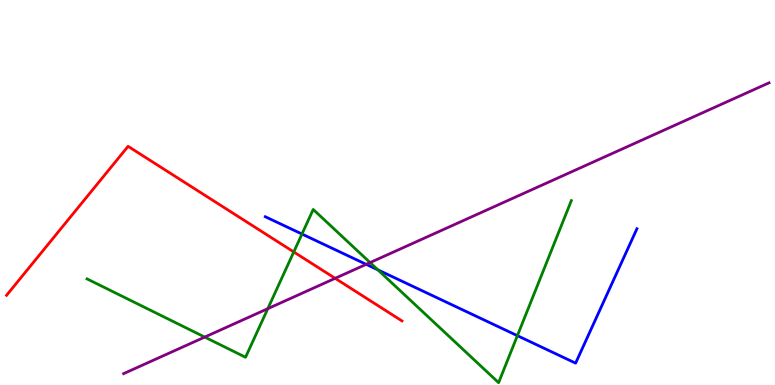[{'lines': ['blue', 'red'], 'intersections': []}, {'lines': ['green', 'red'], 'intersections': [{'x': 3.79, 'y': 3.46}]}, {'lines': ['purple', 'red'], 'intersections': [{'x': 4.32, 'y': 2.77}]}, {'lines': ['blue', 'green'], 'intersections': [{'x': 3.9, 'y': 3.92}, {'x': 4.88, 'y': 2.99}, {'x': 6.68, 'y': 1.28}]}, {'lines': ['blue', 'purple'], 'intersections': [{'x': 4.73, 'y': 3.13}]}, {'lines': ['green', 'purple'], 'intersections': [{'x': 2.64, 'y': 1.24}, {'x': 3.46, 'y': 1.98}, {'x': 4.78, 'y': 3.18}]}]